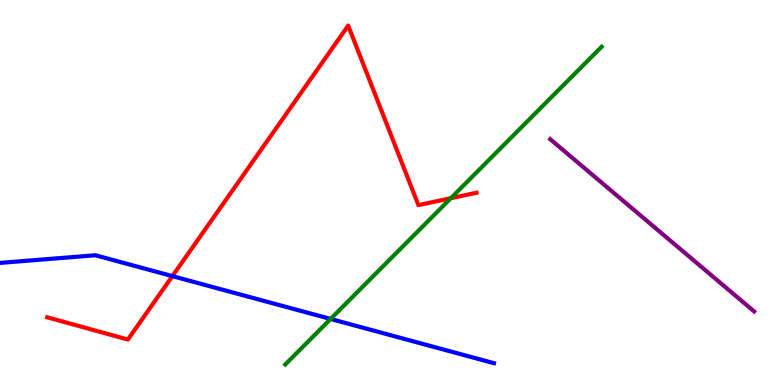[{'lines': ['blue', 'red'], 'intersections': [{'x': 2.22, 'y': 2.83}]}, {'lines': ['green', 'red'], 'intersections': [{'x': 5.82, 'y': 4.85}]}, {'lines': ['purple', 'red'], 'intersections': []}, {'lines': ['blue', 'green'], 'intersections': [{'x': 4.27, 'y': 1.72}]}, {'lines': ['blue', 'purple'], 'intersections': []}, {'lines': ['green', 'purple'], 'intersections': []}]